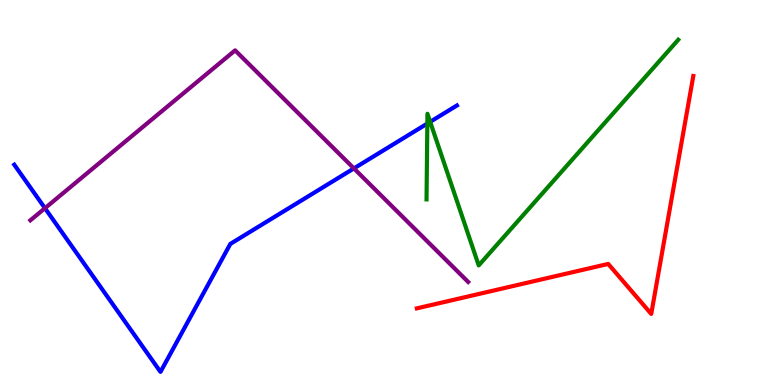[{'lines': ['blue', 'red'], 'intersections': []}, {'lines': ['green', 'red'], 'intersections': []}, {'lines': ['purple', 'red'], 'intersections': []}, {'lines': ['blue', 'green'], 'intersections': [{'x': 5.51, 'y': 6.79}, {'x': 5.55, 'y': 6.84}]}, {'lines': ['blue', 'purple'], 'intersections': [{'x': 0.58, 'y': 4.59}, {'x': 4.57, 'y': 5.63}]}, {'lines': ['green', 'purple'], 'intersections': []}]